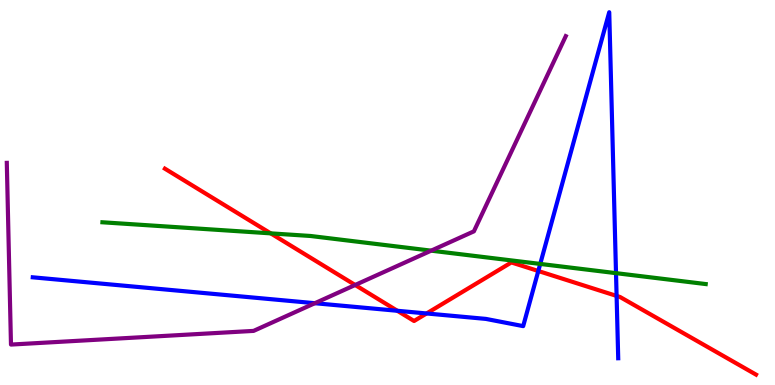[{'lines': ['blue', 'red'], 'intersections': [{'x': 5.13, 'y': 1.93}, {'x': 5.5, 'y': 1.86}, {'x': 6.95, 'y': 2.96}, {'x': 7.96, 'y': 2.31}]}, {'lines': ['green', 'red'], 'intersections': [{'x': 3.49, 'y': 3.94}]}, {'lines': ['purple', 'red'], 'intersections': [{'x': 4.58, 'y': 2.6}]}, {'lines': ['blue', 'green'], 'intersections': [{'x': 6.97, 'y': 3.14}, {'x': 7.95, 'y': 2.91}]}, {'lines': ['blue', 'purple'], 'intersections': [{'x': 4.06, 'y': 2.12}]}, {'lines': ['green', 'purple'], 'intersections': [{'x': 5.56, 'y': 3.49}]}]